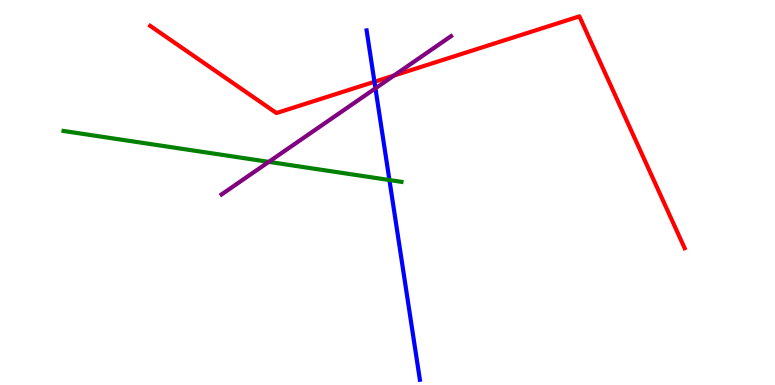[{'lines': ['blue', 'red'], 'intersections': [{'x': 4.83, 'y': 7.88}]}, {'lines': ['green', 'red'], 'intersections': []}, {'lines': ['purple', 'red'], 'intersections': [{'x': 5.08, 'y': 8.04}]}, {'lines': ['blue', 'green'], 'intersections': [{'x': 5.02, 'y': 5.32}]}, {'lines': ['blue', 'purple'], 'intersections': [{'x': 4.84, 'y': 7.71}]}, {'lines': ['green', 'purple'], 'intersections': [{'x': 3.47, 'y': 5.8}]}]